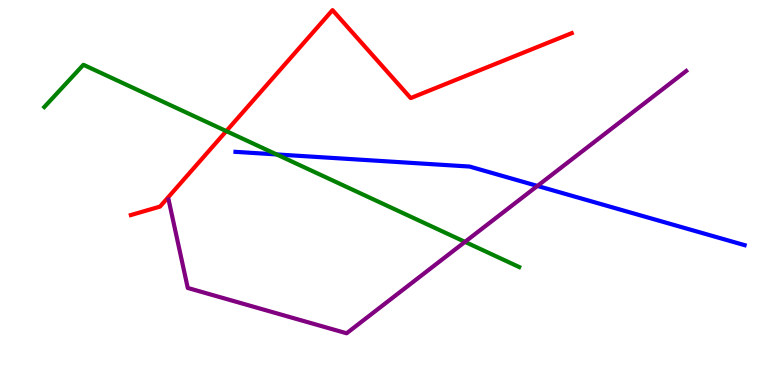[{'lines': ['blue', 'red'], 'intersections': []}, {'lines': ['green', 'red'], 'intersections': [{'x': 2.92, 'y': 6.59}]}, {'lines': ['purple', 'red'], 'intersections': []}, {'lines': ['blue', 'green'], 'intersections': [{'x': 3.57, 'y': 5.99}]}, {'lines': ['blue', 'purple'], 'intersections': [{'x': 6.93, 'y': 5.17}]}, {'lines': ['green', 'purple'], 'intersections': [{'x': 6.0, 'y': 3.72}]}]